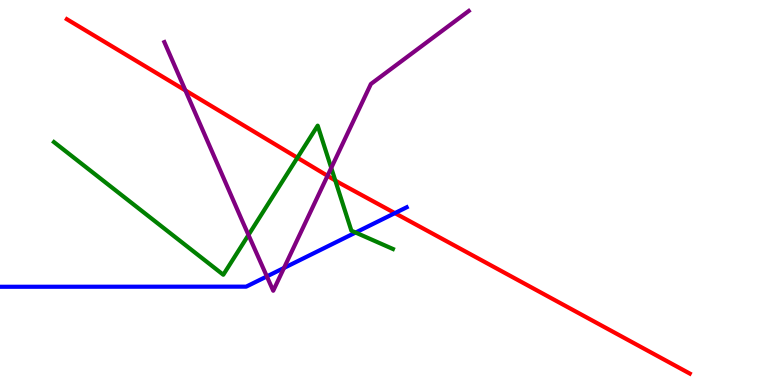[{'lines': ['blue', 'red'], 'intersections': [{'x': 5.1, 'y': 4.46}]}, {'lines': ['green', 'red'], 'intersections': [{'x': 3.84, 'y': 5.9}, {'x': 4.33, 'y': 5.31}]}, {'lines': ['purple', 'red'], 'intersections': [{'x': 2.39, 'y': 7.65}, {'x': 4.23, 'y': 5.43}]}, {'lines': ['blue', 'green'], 'intersections': [{'x': 4.59, 'y': 3.96}]}, {'lines': ['blue', 'purple'], 'intersections': [{'x': 3.44, 'y': 2.82}, {'x': 3.66, 'y': 3.04}]}, {'lines': ['green', 'purple'], 'intersections': [{'x': 3.21, 'y': 3.9}, {'x': 4.27, 'y': 5.64}]}]